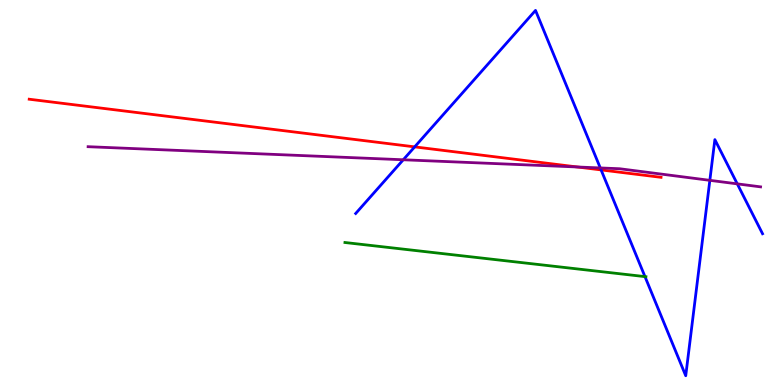[{'lines': ['blue', 'red'], 'intersections': [{'x': 5.35, 'y': 6.19}, {'x': 7.76, 'y': 5.59}]}, {'lines': ['green', 'red'], 'intersections': []}, {'lines': ['purple', 'red'], 'intersections': [{'x': 7.45, 'y': 5.66}]}, {'lines': ['blue', 'green'], 'intersections': [{'x': 8.32, 'y': 2.82}]}, {'lines': ['blue', 'purple'], 'intersections': [{'x': 5.2, 'y': 5.85}, {'x': 7.75, 'y': 5.64}, {'x': 9.16, 'y': 5.32}, {'x': 9.51, 'y': 5.22}]}, {'lines': ['green', 'purple'], 'intersections': []}]